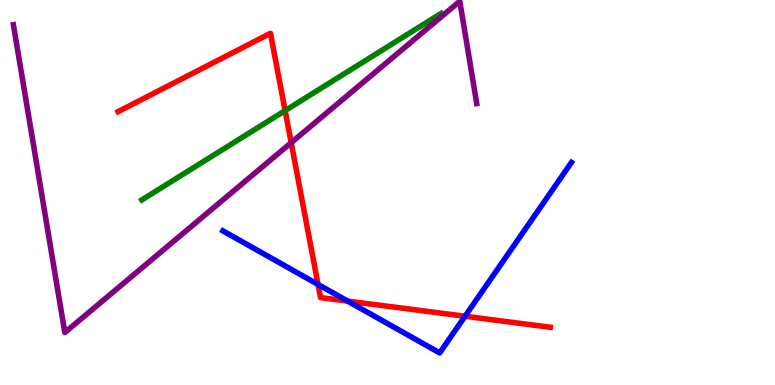[{'lines': ['blue', 'red'], 'intersections': [{'x': 4.1, 'y': 2.61}, {'x': 4.49, 'y': 2.18}, {'x': 6.0, 'y': 1.79}]}, {'lines': ['green', 'red'], 'intersections': [{'x': 3.68, 'y': 7.13}]}, {'lines': ['purple', 'red'], 'intersections': [{'x': 3.76, 'y': 6.29}]}, {'lines': ['blue', 'green'], 'intersections': []}, {'lines': ['blue', 'purple'], 'intersections': []}, {'lines': ['green', 'purple'], 'intersections': []}]